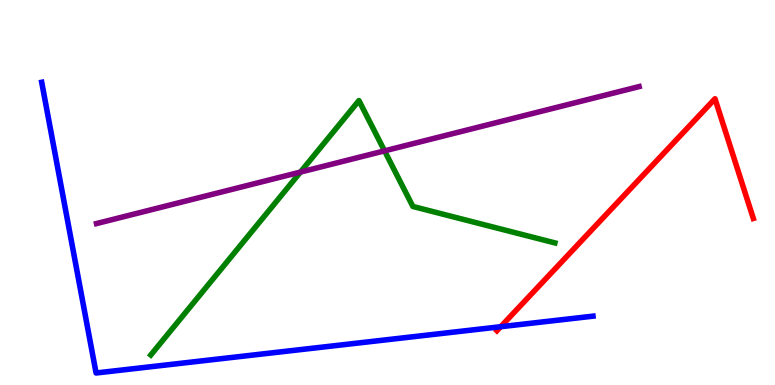[{'lines': ['blue', 'red'], 'intersections': [{'x': 6.46, 'y': 1.51}]}, {'lines': ['green', 'red'], 'intersections': []}, {'lines': ['purple', 'red'], 'intersections': []}, {'lines': ['blue', 'green'], 'intersections': []}, {'lines': ['blue', 'purple'], 'intersections': []}, {'lines': ['green', 'purple'], 'intersections': [{'x': 3.88, 'y': 5.53}, {'x': 4.96, 'y': 6.08}]}]